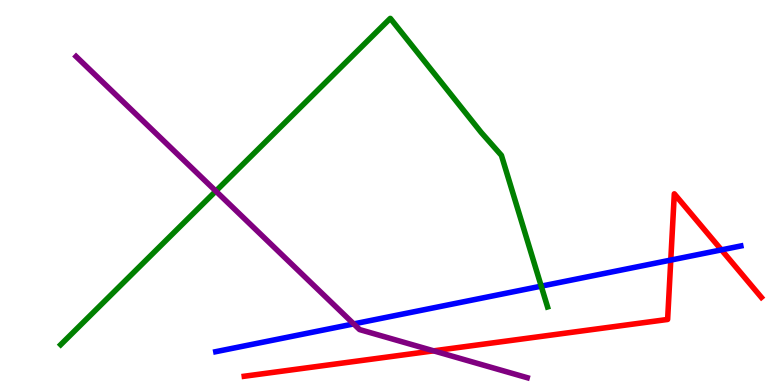[{'lines': ['blue', 'red'], 'intersections': [{'x': 8.66, 'y': 3.24}, {'x': 9.31, 'y': 3.51}]}, {'lines': ['green', 'red'], 'intersections': []}, {'lines': ['purple', 'red'], 'intersections': [{'x': 5.6, 'y': 0.887}]}, {'lines': ['blue', 'green'], 'intersections': [{'x': 6.98, 'y': 2.57}]}, {'lines': ['blue', 'purple'], 'intersections': [{'x': 4.56, 'y': 1.59}]}, {'lines': ['green', 'purple'], 'intersections': [{'x': 2.78, 'y': 5.04}]}]